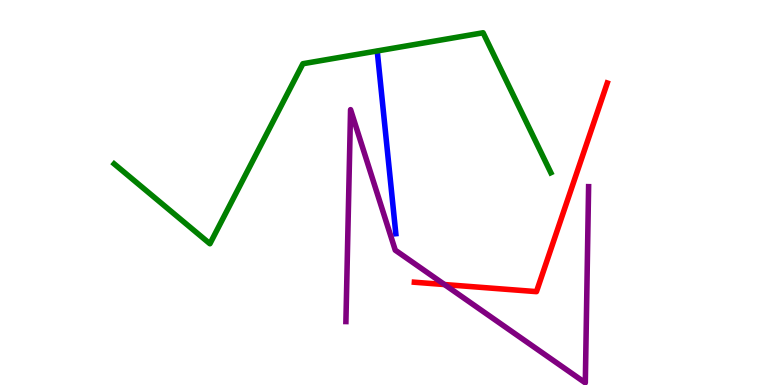[{'lines': ['blue', 'red'], 'intersections': []}, {'lines': ['green', 'red'], 'intersections': []}, {'lines': ['purple', 'red'], 'intersections': [{'x': 5.74, 'y': 2.61}]}, {'lines': ['blue', 'green'], 'intersections': []}, {'lines': ['blue', 'purple'], 'intersections': []}, {'lines': ['green', 'purple'], 'intersections': []}]